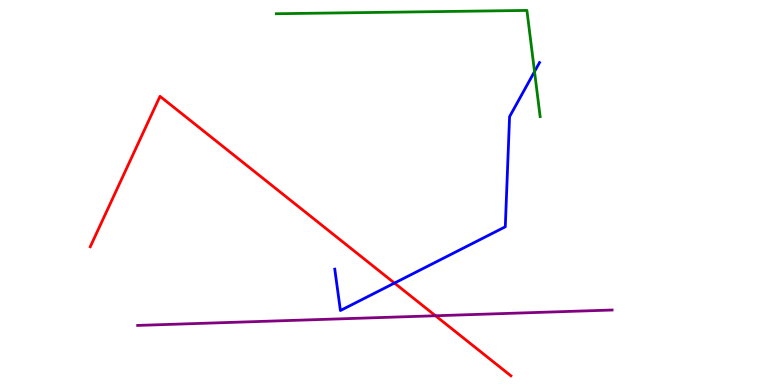[{'lines': ['blue', 'red'], 'intersections': [{'x': 5.09, 'y': 2.65}]}, {'lines': ['green', 'red'], 'intersections': []}, {'lines': ['purple', 'red'], 'intersections': [{'x': 5.62, 'y': 1.8}]}, {'lines': ['blue', 'green'], 'intersections': [{'x': 6.9, 'y': 8.14}]}, {'lines': ['blue', 'purple'], 'intersections': []}, {'lines': ['green', 'purple'], 'intersections': []}]